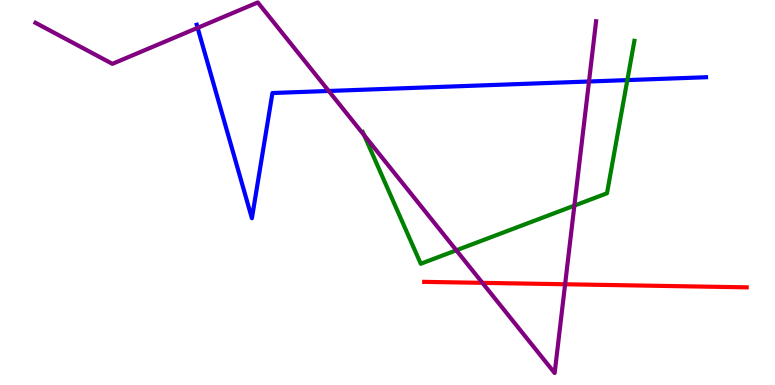[{'lines': ['blue', 'red'], 'intersections': []}, {'lines': ['green', 'red'], 'intersections': []}, {'lines': ['purple', 'red'], 'intersections': [{'x': 6.22, 'y': 2.65}, {'x': 7.29, 'y': 2.62}]}, {'lines': ['blue', 'green'], 'intersections': [{'x': 8.09, 'y': 7.92}]}, {'lines': ['blue', 'purple'], 'intersections': [{'x': 2.55, 'y': 9.28}, {'x': 4.24, 'y': 7.64}, {'x': 7.6, 'y': 7.88}]}, {'lines': ['green', 'purple'], 'intersections': [{'x': 4.7, 'y': 6.49}, {'x': 5.89, 'y': 3.5}, {'x': 7.41, 'y': 4.66}]}]